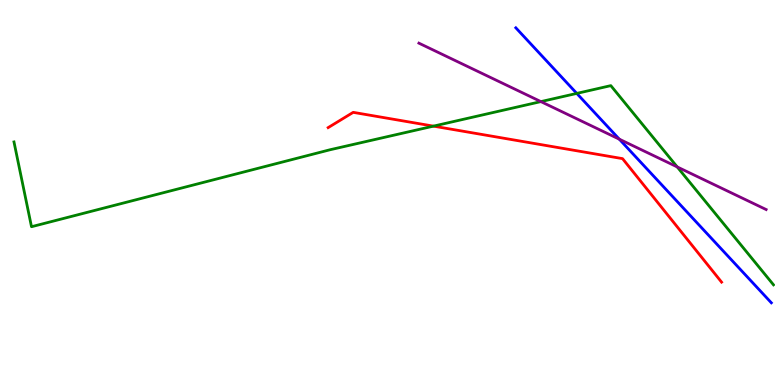[{'lines': ['blue', 'red'], 'intersections': []}, {'lines': ['green', 'red'], 'intersections': [{'x': 5.59, 'y': 6.72}]}, {'lines': ['purple', 'red'], 'intersections': []}, {'lines': ['blue', 'green'], 'intersections': [{'x': 7.44, 'y': 7.57}]}, {'lines': ['blue', 'purple'], 'intersections': [{'x': 7.99, 'y': 6.38}]}, {'lines': ['green', 'purple'], 'intersections': [{'x': 6.98, 'y': 7.36}, {'x': 8.74, 'y': 5.66}]}]